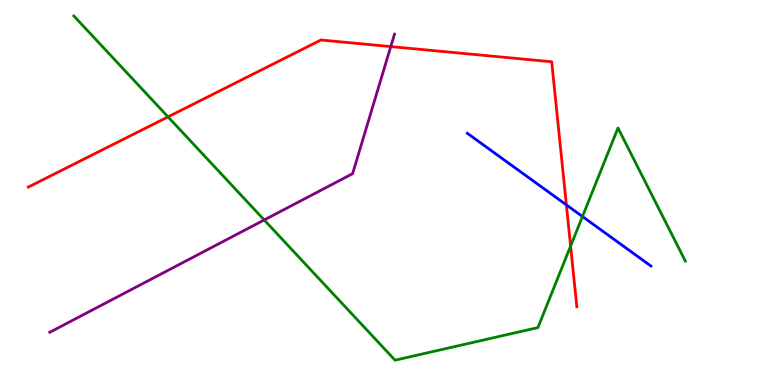[{'lines': ['blue', 'red'], 'intersections': [{'x': 7.31, 'y': 4.68}]}, {'lines': ['green', 'red'], 'intersections': [{'x': 2.17, 'y': 6.96}, {'x': 7.36, 'y': 3.61}]}, {'lines': ['purple', 'red'], 'intersections': [{'x': 5.04, 'y': 8.79}]}, {'lines': ['blue', 'green'], 'intersections': [{'x': 7.52, 'y': 4.38}]}, {'lines': ['blue', 'purple'], 'intersections': []}, {'lines': ['green', 'purple'], 'intersections': [{'x': 3.41, 'y': 4.29}]}]